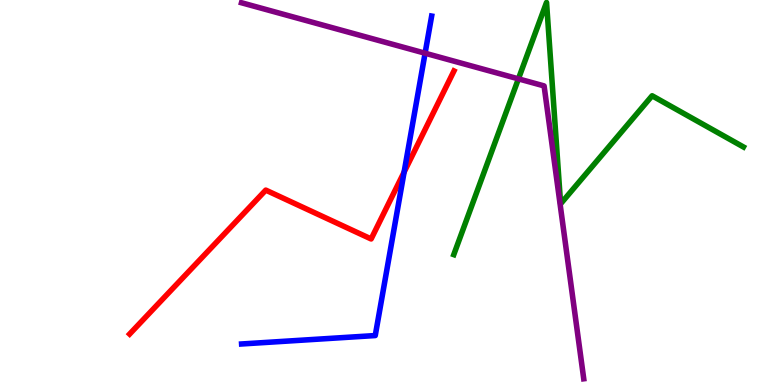[{'lines': ['blue', 'red'], 'intersections': [{'x': 5.21, 'y': 5.53}]}, {'lines': ['green', 'red'], 'intersections': []}, {'lines': ['purple', 'red'], 'intersections': []}, {'lines': ['blue', 'green'], 'intersections': []}, {'lines': ['blue', 'purple'], 'intersections': [{'x': 5.49, 'y': 8.62}]}, {'lines': ['green', 'purple'], 'intersections': [{'x': 6.69, 'y': 7.95}]}]